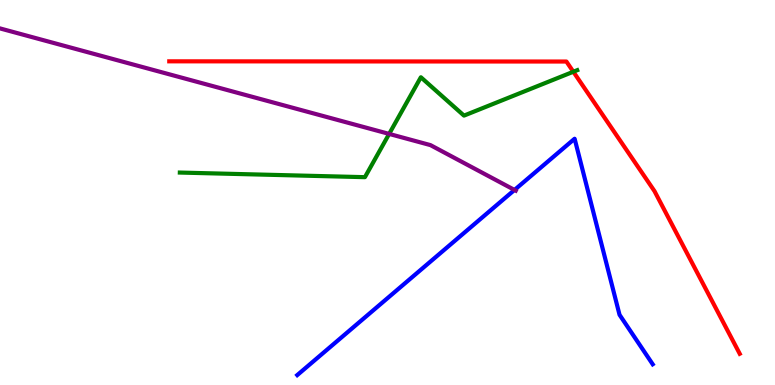[{'lines': ['blue', 'red'], 'intersections': []}, {'lines': ['green', 'red'], 'intersections': [{'x': 7.4, 'y': 8.14}]}, {'lines': ['purple', 'red'], 'intersections': []}, {'lines': ['blue', 'green'], 'intersections': []}, {'lines': ['blue', 'purple'], 'intersections': [{'x': 6.64, 'y': 5.07}]}, {'lines': ['green', 'purple'], 'intersections': [{'x': 5.02, 'y': 6.52}]}]